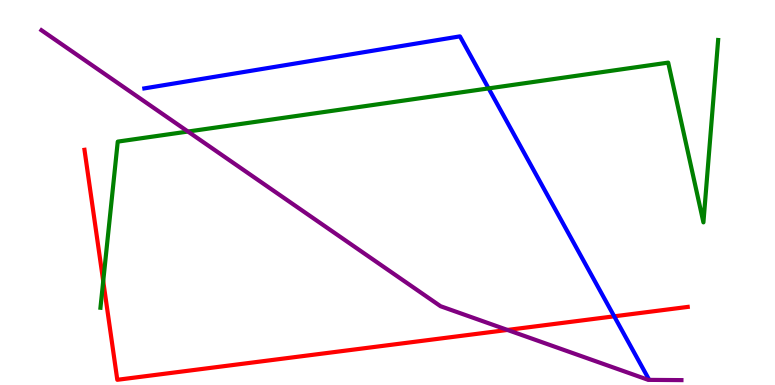[{'lines': ['blue', 'red'], 'intersections': [{'x': 7.93, 'y': 1.78}]}, {'lines': ['green', 'red'], 'intersections': [{'x': 1.33, 'y': 2.7}]}, {'lines': ['purple', 'red'], 'intersections': [{'x': 6.55, 'y': 1.43}]}, {'lines': ['blue', 'green'], 'intersections': [{'x': 6.3, 'y': 7.7}]}, {'lines': ['blue', 'purple'], 'intersections': []}, {'lines': ['green', 'purple'], 'intersections': [{'x': 2.43, 'y': 6.58}]}]